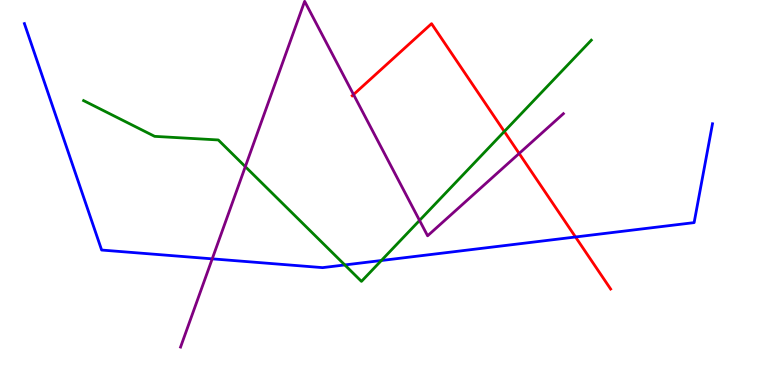[{'lines': ['blue', 'red'], 'intersections': [{'x': 7.43, 'y': 3.84}]}, {'lines': ['green', 'red'], 'intersections': [{'x': 6.51, 'y': 6.58}]}, {'lines': ['purple', 'red'], 'intersections': [{'x': 4.56, 'y': 7.54}, {'x': 6.7, 'y': 6.01}]}, {'lines': ['blue', 'green'], 'intersections': [{'x': 4.45, 'y': 3.12}, {'x': 4.92, 'y': 3.23}]}, {'lines': ['blue', 'purple'], 'intersections': [{'x': 2.74, 'y': 3.28}]}, {'lines': ['green', 'purple'], 'intersections': [{'x': 3.17, 'y': 5.67}, {'x': 5.41, 'y': 4.27}]}]